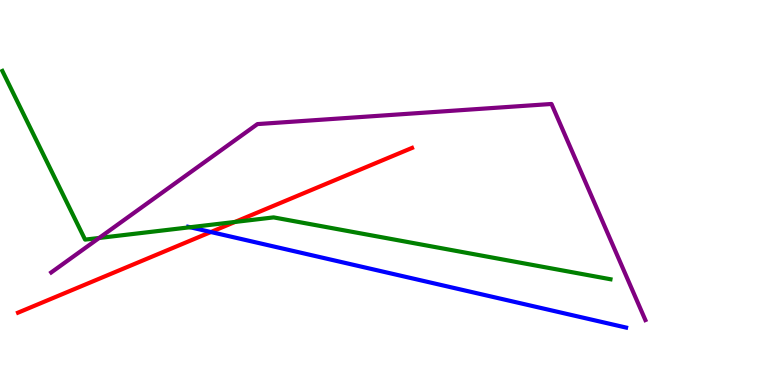[{'lines': ['blue', 'red'], 'intersections': [{'x': 2.72, 'y': 3.97}]}, {'lines': ['green', 'red'], 'intersections': [{'x': 3.03, 'y': 4.24}]}, {'lines': ['purple', 'red'], 'intersections': []}, {'lines': ['blue', 'green'], 'intersections': [{'x': 2.45, 'y': 4.1}]}, {'lines': ['blue', 'purple'], 'intersections': []}, {'lines': ['green', 'purple'], 'intersections': [{'x': 1.28, 'y': 3.82}]}]